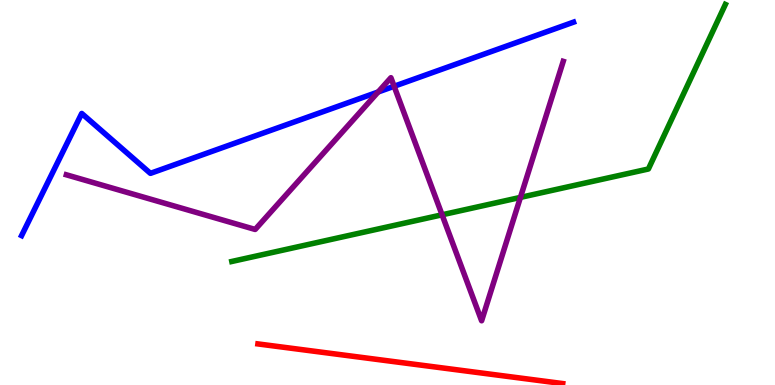[{'lines': ['blue', 'red'], 'intersections': []}, {'lines': ['green', 'red'], 'intersections': []}, {'lines': ['purple', 'red'], 'intersections': []}, {'lines': ['blue', 'green'], 'intersections': []}, {'lines': ['blue', 'purple'], 'intersections': [{'x': 4.88, 'y': 7.61}, {'x': 5.09, 'y': 7.76}]}, {'lines': ['green', 'purple'], 'intersections': [{'x': 5.7, 'y': 4.42}, {'x': 6.72, 'y': 4.87}]}]